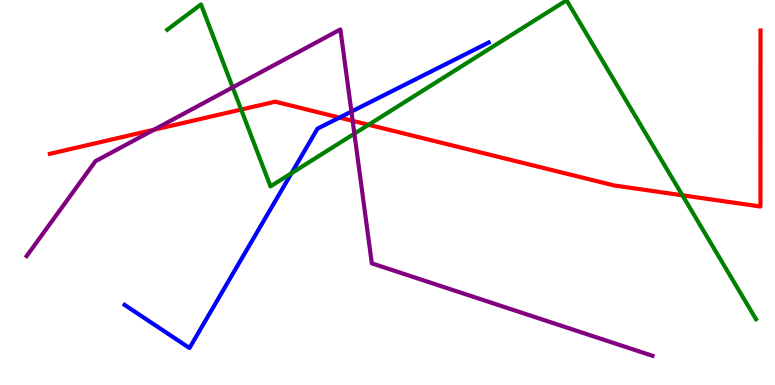[{'lines': ['blue', 'red'], 'intersections': [{'x': 4.38, 'y': 6.95}]}, {'lines': ['green', 'red'], 'intersections': [{'x': 3.11, 'y': 7.15}, {'x': 4.76, 'y': 6.76}, {'x': 8.81, 'y': 4.93}]}, {'lines': ['purple', 'red'], 'intersections': [{'x': 1.99, 'y': 6.63}, {'x': 4.55, 'y': 6.86}]}, {'lines': ['blue', 'green'], 'intersections': [{'x': 3.76, 'y': 5.5}]}, {'lines': ['blue', 'purple'], 'intersections': [{'x': 4.53, 'y': 7.1}]}, {'lines': ['green', 'purple'], 'intersections': [{'x': 3.0, 'y': 7.73}, {'x': 4.57, 'y': 6.53}]}]